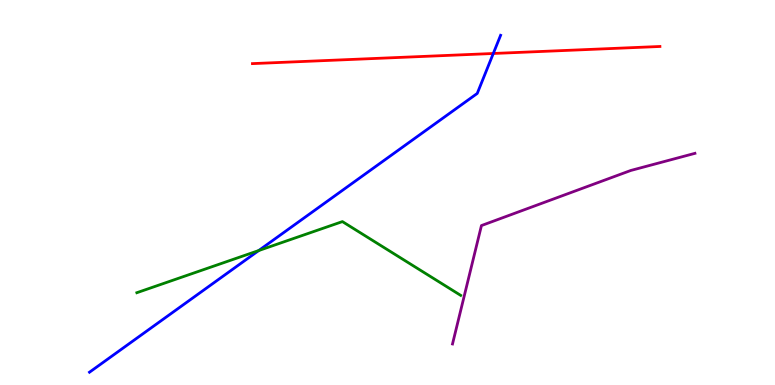[{'lines': ['blue', 'red'], 'intersections': [{'x': 6.37, 'y': 8.61}]}, {'lines': ['green', 'red'], 'intersections': []}, {'lines': ['purple', 'red'], 'intersections': []}, {'lines': ['blue', 'green'], 'intersections': [{'x': 3.34, 'y': 3.49}]}, {'lines': ['blue', 'purple'], 'intersections': []}, {'lines': ['green', 'purple'], 'intersections': []}]